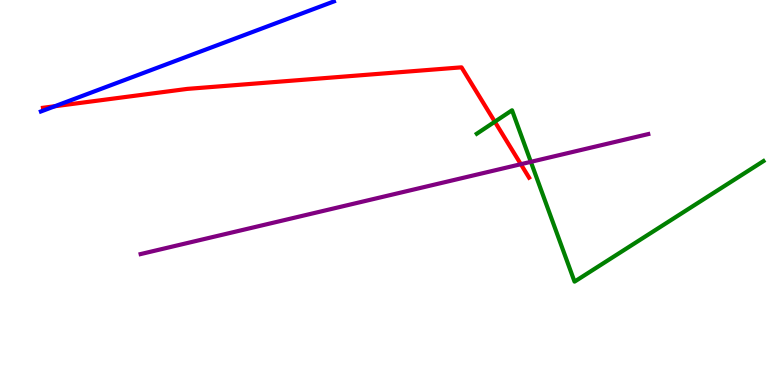[{'lines': ['blue', 'red'], 'intersections': [{'x': 0.707, 'y': 7.24}]}, {'lines': ['green', 'red'], 'intersections': [{'x': 6.38, 'y': 6.84}]}, {'lines': ['purple', 'red'], 'intersections': [{'x': 6.72, 'y': 5.73}]}, {'lines': ['blue', 'green'], 'intersections': []}, {'lines': ['blue', 'purple'], 'intersections': []}, {'lines': ['green', 'purple'], 'intersections': [{'x': 6.85, 'y': 5.8}]}]